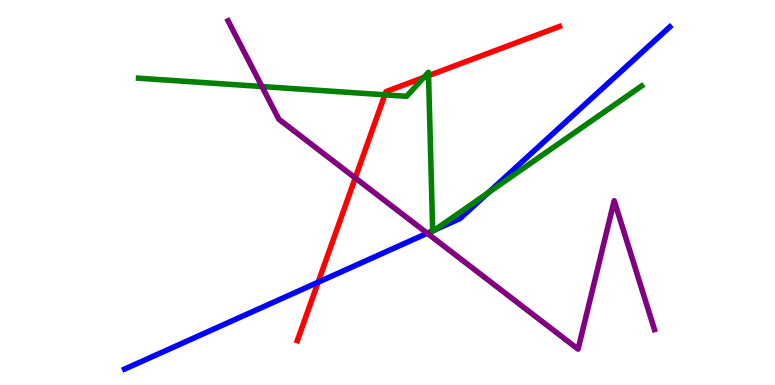[{'lines': ['blue', 'red'], 'intersections': [{'x': 4.1, 'y': 2.67}]}, {'lines': ['green', 'red'], 'intersections': [{'x': 4.97, 'y': 7.54}, {'x': 5.47, 'y': 7.99}, {'x': 5.53, 'y': 8.03}]}, {'lines': ['purple', 'red'], 'intersections': [{'x': 4.58, 'y': 5.38}]}, {'lines': ['blue', 'green'], 'intersections': [{'x': 5.58, 'y': 4.0}, {'x': 5.61, 'y': 4.03}, {'x': 6.3, 'y': 4.99}]}, {'lines': ['blue', 'purple'], 'intersections': [{'x': 5.51, 'y': 3.94}]}, {'lines': ['green', 'purple'], 'intersections': [{'x': 3.38, 'y': 7.75}]}]